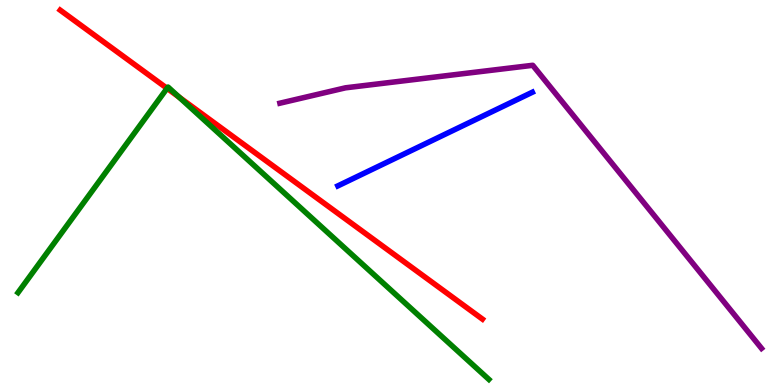[{'lines': ['blue', 'red'], 'intersections': []}, {'lines': ['green', 'red'], 'intersections': [{'x': 2.16, 'y': 7.71}, {'x': 2.31, 'y': 7.48}]}, {'lines': ['purple', 'red'], 'intersections': []}, {'lines': ['blue', 'green'], 'intersections': []}, {'lines': ['blue', 'purple'], 'intersections': []}, {'lines': ['green', 'purple'], 'intersections': []}]